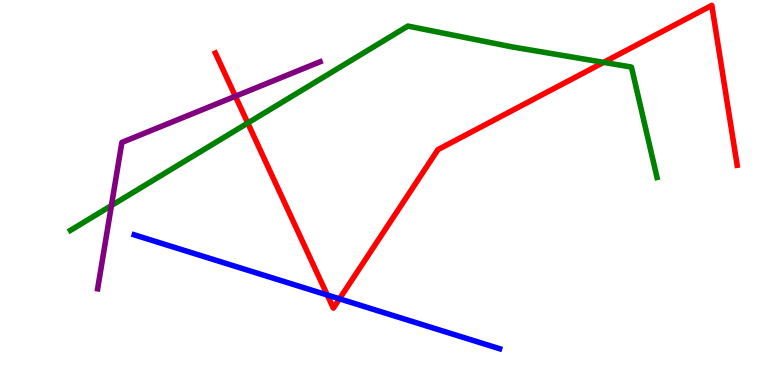[{'lines': ['blue', 'red'], 'intersections': [{'x': 4.22, 'y': 2.34}, {'x': 4.38, 'y': 2.24}]}, {'lines': ['green', 'red'], 'intersections': [{'x': 3.2, 'y': 6.8}, {'x': 7.79, 'y': 8.38}]}, {'lines': ['purple', 'red'], 'intersections': [{'x': 3.04, 'y': 7.5}]}, {'lines': ['blue', 'green'], 'intersections': []}, {'lines': ['blue', 'purple'], 'intersections': []}, {'lines': ['green', 'purple'], 'intersections': [{'x': 1.44, 'y': 4.66}]}]